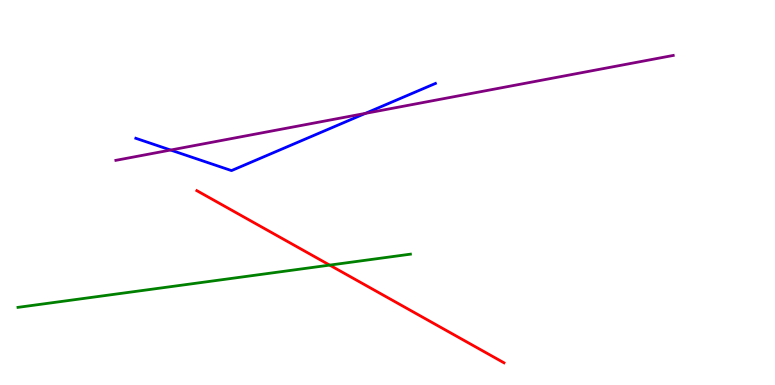[{'lines': ['blue', 'red'], 'intersections': []}, {'lines': ['green', 'red'], 'intersections': [{'x': 4.25, 'y': 3.11}]}, {'lines': ['purple', 'red'], 'intersections': []}, {'lines': ['blue', 'green'], 'intersections': []}, {'lines': ['blue', 'purple'], 'intersections': [{'x': 2.2, 'y': 6.1}, {'x': 4.71, 'y': 7.05}]}, {'lines': ['green', 'purple'], 'intersections': []}]